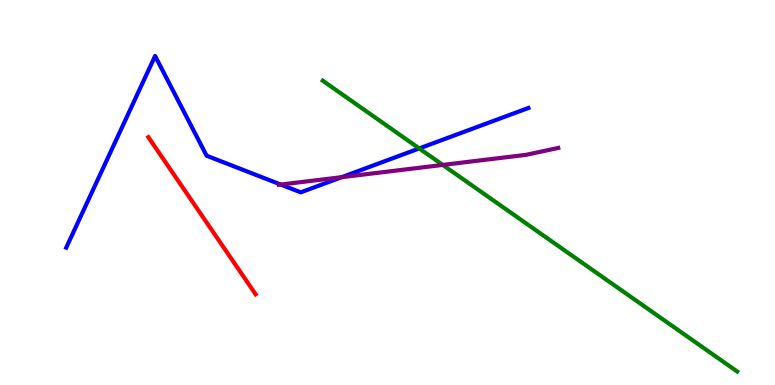[{'lines': ['blue', 'red'], 'intersections': []}, {'lines': ['green', 'red'], 'intersections': []}, {'lines': ['purple', 'red'], 'intersections': []}, {'lines': ['blue', 'green'], 'intersections': [{'x': 5.41, 'y': 6.14}]}, {'lines': ['blue', 'purple'], 'intersections': [{'x': 3.62, 'y': 5.21}, {'x': 4.41, 'y': 5.4}]}, {'lines': ['green', 'purple'], 'intersections': [{'x': 5.71, 'y': 5.72}]}]